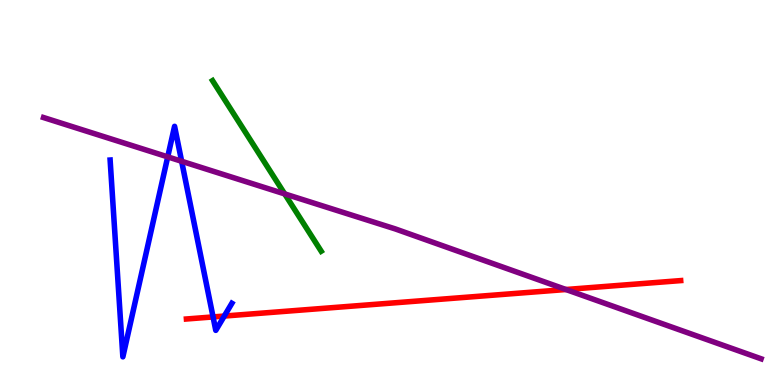[{'lines': ['blue', 'red'], 'intersections': [{'x': 2.75, 'y': 1.77}, {'x': 2.89, 'y': 1.79}]}, {'lines': ['green', 'red'], 'intersections': []}, {'lines': ['purple', 'red'], 'intersections': [{'x': 7.3, 'y': 2.48}]}, {'lines': ['blue', 'green'], 'intersections': []}, {'lines': ['blue', 'purple'], 'intersections': [{'x': 2.16, 'y': 5.93}, {'x': 2.34, 'y': 5.81}]}, {'lines': ['green', 'purple'], 'intersections': [{'x': 3.67, 'y': 4.96}]}]